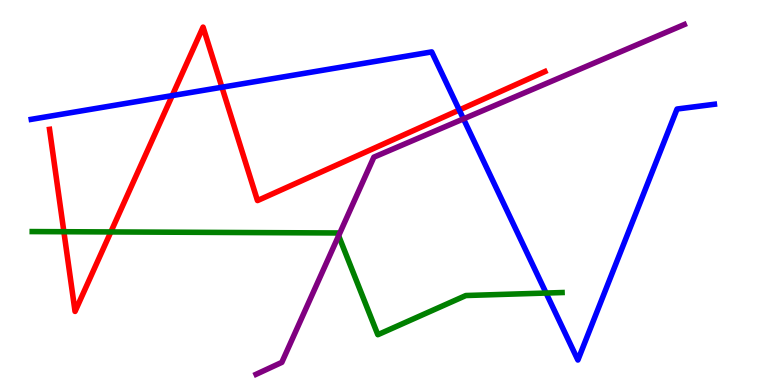[{'lines': ['blue', 'red'], 'intersections': [{'x': 2.22, 'y': 7.52}, {'x': 2.86, 'y': 7.73}, {'x': 5.93, 'y': 7.14}]}, {'lines': ['green', 'red'], 'intersections': [{'x': 0.824, 'y': 3.98}, {'x': 1.43, 'y': 3.98}]}, {'lines': ['purple', 'red'], 'intersections': []}, {'lines': ['blue', 'green'], 'intersections': [{'x': 7.05, 'y': 2.39}]}, {'lines': ['blue', 'purple'], 'intersections': [{'x': 5.98, 'y': 6.91}]}, {'lines': ['green', 'purple'], 'intersections': [{'x': 4.37, 'y': 3.88}]}]